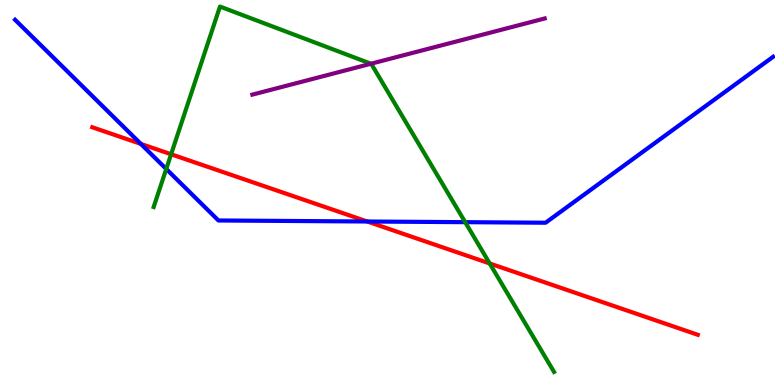[{'lines': ['blue', 'red'], 'intersections': [{'x': 1.82, 'y': 6.26}, {'x': 4.74, 'y': 4.25}]}, {'lines': ['green', 'red'], 'intersections': [{'x': 2.21, 'y': 5.99}, {'x': 6.32, 'y': 3.16}]}, {'lines': ['purple', 'red'], 'intersections': []}, {'lines': ['blue', 'green'], 'intersections': [{'x': 2.15, 'y': 5.61}, {'x': 6.0, 'y': 4.23}]}, {'lines': ['blue', 'purple'], 'intersections': []}, {'lines': ['green', 'purple'], 'intersections': [{'x': 4.79, 'y': 8.34}]}]